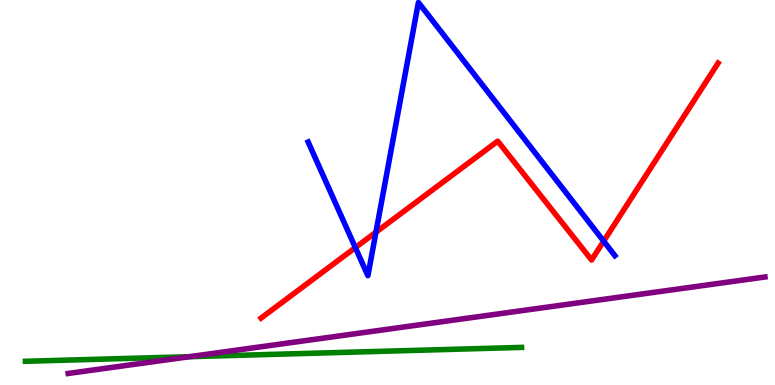[{'lines': ['blue', 'red'], 'intersections': [{'x': 4.59, 'y': 3.57}, {'x': 4.85, 'y': 3.97}, {'x': 7.79, 'y': 3.74}]}, {'lines': ['green', 'red'], 'intersections': []}, {'lines': ['purple', 'red'], 'intersections': []}, {'lines': ['blue', 'green'], 'intersections': []}, {'lines': ['blue', 'purple'], 'intersections': []}, {'lines': ['green', 'purple'], 'intersections': [{'x': 2.44, 'y': 0.735}]}]